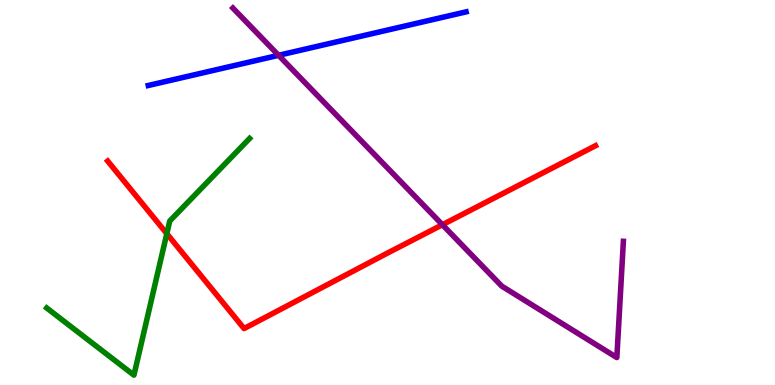[{'lines': ['blue', 'red'], 'intersections': []}, {'lines': ['green', 'red'], 'intersections': [{'x': 2.15, 'y': 3.93}]}, {'lines': ['purple', 'red'], 'intersections': [{'x': 5.71, 'y': 4.16}]}, {'lines': ['blue', 'green'], 'intersections': []}, {'lines': ['blue', 'purple'], 'intersections': [{'x': 3.59, 'y': 8.56}]}, {'lines': ['green', 'purple'], 'intersections': []}]